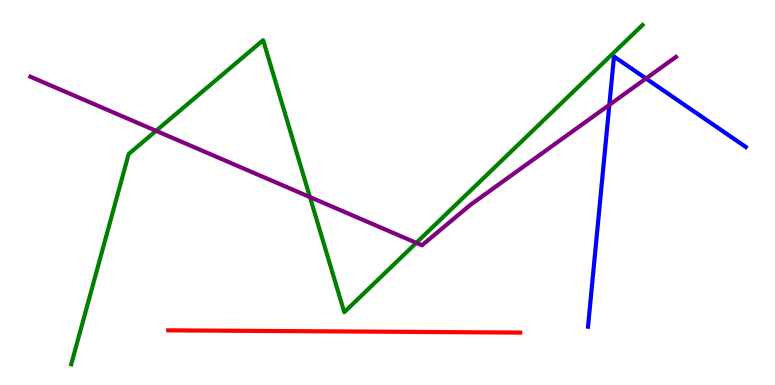[{'lines': ['blue', 'red'], 'intersections': []}, {'lines': ['green', 'red'], 'intersections': []}, {'lines': ['purple', 'red'], 'intersections': []}, {'lines': ['blue', 'green'], 'intersections': []}, {'lines': ['blue', 'purple'], 'intersections': [{'x': 7.86, 'y': 7.28}, {'x': 8.34, 'y': 7.96}]}, {'lines': ['green', 'purple'], 'intersections': [{'x': 2.01, 'y': 6.6}, {'x': 4.0, 'y': 4.88}, {'x': 5.37, 'y': 3.69}]}]